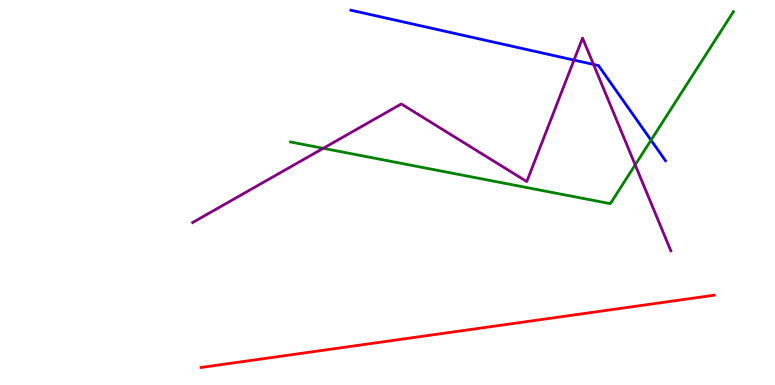[{'lines': ['blue', 'red'], 'intersections': []}, {'lines': ['green', 'red'], 'intersections': []}, {'lines': ['purple', 'red'], 'intersections': []}, {'lines': ['blue', 'green'], 'intersections': [{'x': 8.4, 'y': 6.36}]}, {'lines': ['blue', 'purple'], 'intersections': [{'x': 7.41, 'y': 8.44}, {'x': 7.66, 'y': 8.33}]}, {'lines': ['green', 'purple'], 'intersections': [{'x': 4.17, 'y': 6.15}, {'x': 8.2, 'y': 5.72}]}]